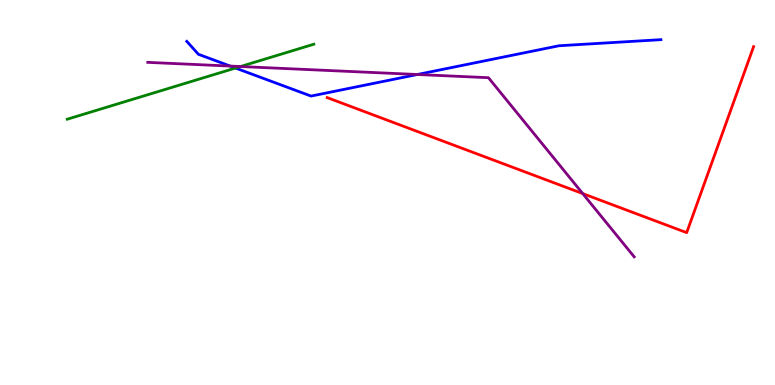[{'lines': ['blue', 'red'], 'intersections': []}, {'lines': ['green', 'red'], 'intersections': []}, {'lines': ['purple', 'red'], 'intersections': [{'x': 7.52, 'y': 4.97}]}, {'lines': ['blue', 'green'], 'intersections': [{'x': 3.04, 'y': 8.23}]}, {'lines': ['blue', 'purple'], 'intersections': [{'x': 2.97, 'y': 8.28}, {'x': 5.39, 'y': 8.06}]}, {'lines': ['green', 'purple'], 'intersections': [{'x': 3.1, 'y': 8.27}]}]